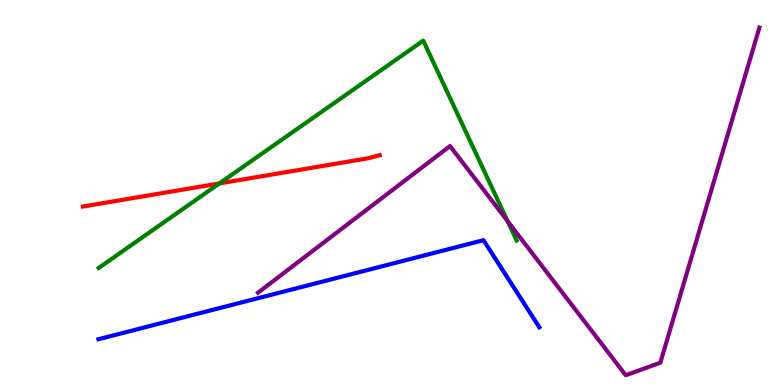[{'lines': ['blue', 'red'], 'intersections': []}, {'lines': ['green', 'red'], 'intersections': [{'x': 2.83, 'y': 5.24}]}, {'lines': ['purple', 'red'], 'intersections': []}, {'lines': ['blue', 'green'], 'intersections': []}, {'lines': ['blue', 'purple'], 'intersections': []}, {'lines': ['green', 'purple'], 'intersections': [{'x': 6.55, 'y': 4.26}]}]